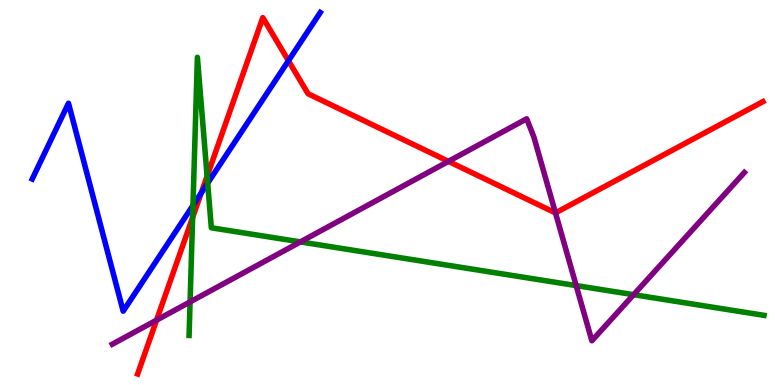[{'lines': ['blue', 'red'], 'intersections': [{'x': 2.6, 'y': 4.99}, {'x': 3.72, 'y': 8.42}]}, {'lines': ['green', 'red'], 'intersections': [{'x': 2.49, 'y': 4.35}, {'x': 2.67, 'y': 5.42}]}, {'lines': ['purple', 'red'], 'intersections': [{'x': 2.02, 'y': 1.68}, {'x': 5.79, 'y': 5.81}, {'x': 7.17, 'y': 4.47}]}, {'lines': ['blue', 'green'], 'intersections': [{'x': 2.49, 'y': 4.66}, {'x': 2.68, 'y': 5.24}]}, {'lines': ['blue', 'purple'], 'intersections': []}, {'lines': ['green', 'purple'], 'intersections': [{'x': 2.45, 'y': 2.16}, {'x': 3.88, 'y': 3.72}, {'x': 7.43, 'y': 2.58}, {'x': 8.18, 'y': 2.35}]}]